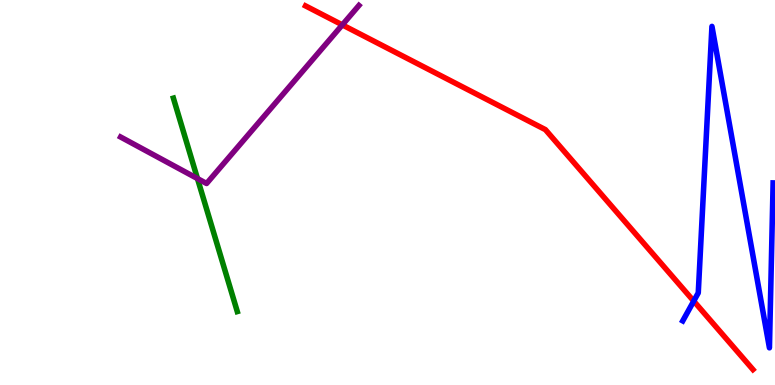[{'lines': ['blue', 'red'], 'intersections': [{'x': 8.95, 'y': 2.18}]}, {'lines': ['green', 'red'], 'intersections': []}, {'lines': ['purple', 'red'], 'intersections': [{'x': 4.42, 'y': 9.35}]}, {'lines': ['blue', 'green'], 'intersections': []}, {'lines': ['blue', 'purple'], 'intersections': []}, {'lines': ['green', 'purple'], 'intersections': [{'x': 2.55, 'y': 5.36}]}]